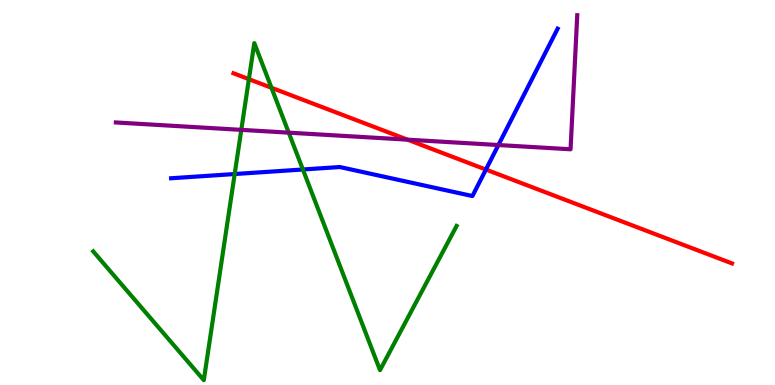[{'lines': ['blue', 'red'], 'intersections': [{'x': 6.27, 'y': 5.6}]}, {'lines': ['green', 'red'], 'intersections': [{'x': 3.21, 'y': 7.94}, {'x': 3.5, 'y': 7.72}]}, {'lines': ['purple', 'red'], 'intersections': [{'x': 5.26, 'y': 6.37}]}, {'lines': ['blue', 'green'], 'intersections': [{'x': 3.03, 'y': 5.48}, {'x': 3.91, 'y': 5.6}]}, {'lines': ['blue', 'purple'], 'intersections': [{'x': 6.43, 'y': 6.23}]}, {'lines': ['green', 'purple'], 'intersections': [{'x': 3.11, 'y': 6.63}, {'x': 3.73, 'y': 6.55}]}]